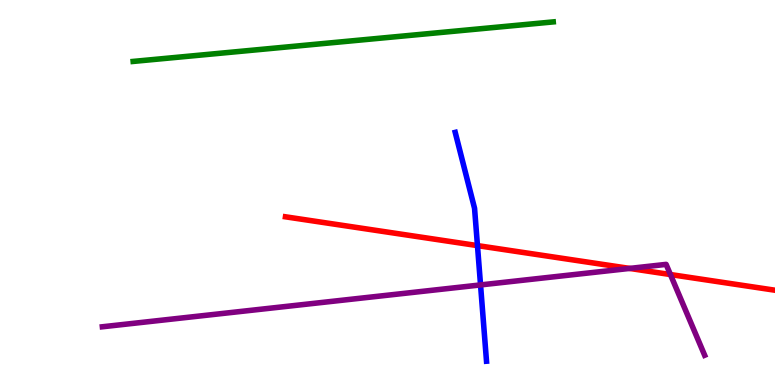[{'lines': ['blue', 'red'], 'intersections': [{'x': 6.16, 'y': 3.62}]}, {'lines': ['green', 'red'], 'intersections': []}, {'lines': ['purple', 'red'], 'intersections': [{'x': 8.12, 'y': 3.03}, {'x': 8.65, 'y': 2.87}]}, {'lines': ['blue', 'green'], 'intersections': []}, {'lines': ['blue', 'purple'], 'intersections': [{'x': 6.2, 'y': 2.6}]}, {'lines': ['green', 'purple'], 'intersections': []}]